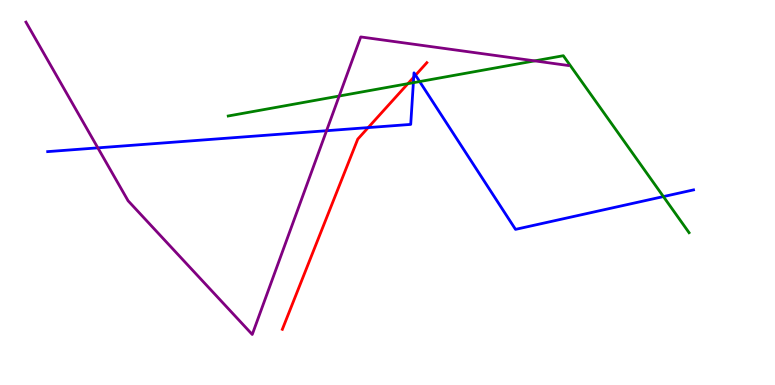[{'lines': ['blue', 'red'], 'intersections': [{'x': 4.75, 'y': 6.69}, {'x': 5.34, 'y': 7.99}, {'x': 5.36, 'y': 8.05}]}, {'lines': ['green', 'red'], 'intersections': [{'x': 5.26, 'y': 7.83}]}, {'lines': ['purple', 'red'], 'intersections': []}, {'lines': ['blue', 'green'], 'intersections': [{'x': 5.33, 'y': 7.85}, {'x': 5.41, 'y': 7.88}, {'x': 8.56, 'y': 4.89}]}, {'lines': ['blue', 'purple'], 'intersections': [{'x': 1.26, 'y': 6.16}, {'x': 4.21, 'y': 6.6}]}, {'lines': ['green', 'purple'], 'intersections': [{'x': 4.38, 'y': 7.51}, {'x': 6.9, 'y': 8.42}]}]